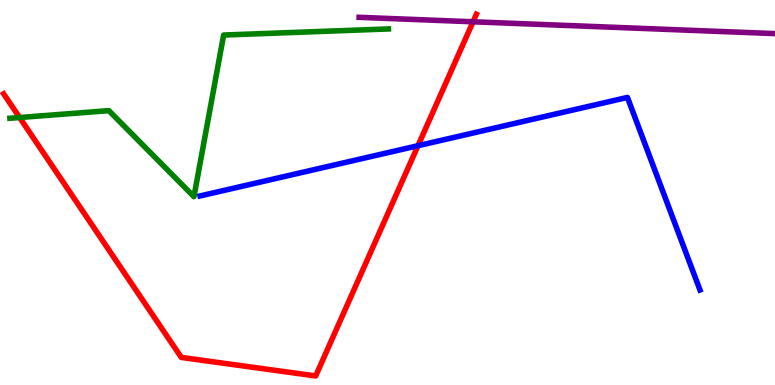[{'lines': ['blue', 'red'], 'intersections': [{'x': 5.39, 'y': 6.22}]}, {'lines': ['green', 'red'], 'intersections': [{'x': 0.253, 'y': 6.95}]}, {'lines': ['purple', 'red'], 'intersections': [{'x': 6.1, 'y': 9.43}]}, {'lines': ['blue', 'green'], 'intersections': []}, {'lines': ['blue', 'purple'], 'intersections': []}, {'lines': ['green', 'purple'], 'intersections': []}]